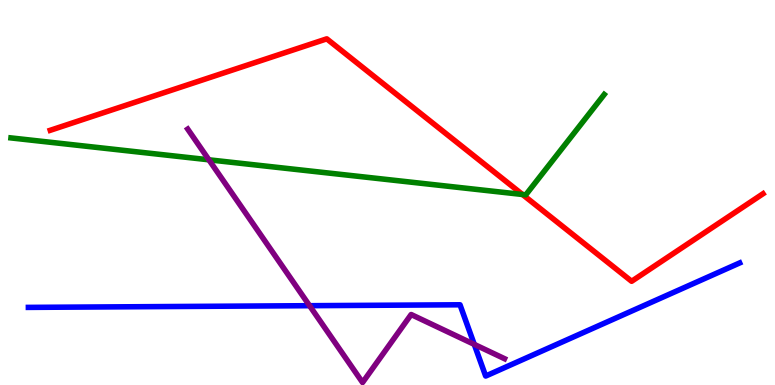[{'lines': ['blue', 'red'], 'intersections': []}, {'lines': ['green', 'red'], 'intersections': [{'x': 6.74, 'y': 4.95}]}, {'lines': ['purple', 'red'], 'intersections': []}, {'lines': ['blue', 'green'], 'intersections': []}, {'lines': ['blue', 'purple'], 'intersections': [{'x': 3.99, 'y': 2.06}, {'x': 6.12, 'y': 1.06}]}, {'lines': ['green', 'purple'], 'intersections': [{'x': 2.7, 'y': 5.85}]}]